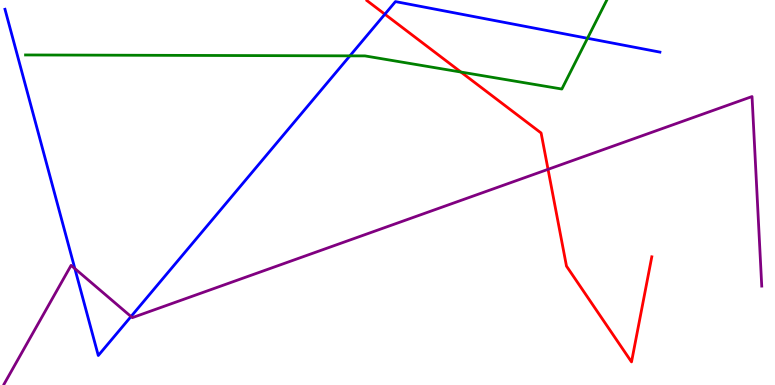[{'lines': ['blue', 'red'], 'intersections': [{'x': 4.97, 'y': 9.63}]}, {'lines': ['green', 'red'], 'intersections': [{'x': 5.95, 'y': 8.13}]}, {'lines': ['purple', 'red'], 'intersections': [{'x': 7.07, 'y': 5.6}]}, {'lines': ['blue', 'green'], 'intersections': [{'x': 4.51, 'y': 8.55}, {'x': 7.58, 'y': 9.01}]}, {'lines': ['blue', 'purple'], 'intersections': [{'x': 0.966, 'y': 3.02}, {'x': 1.69, 'y': 1.78}]}, {'lines': ['green', 'purple'], 'intersections': []}]